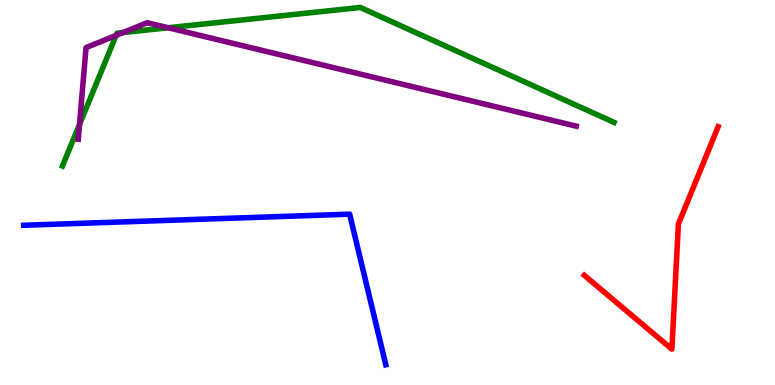[{'lines': ['blue', 'red'], 'intersections': []}, {'lines': ['green', 'red'], 'intersections': []}, {'lines': ['purple', 'red'], 'intersections': []}, {'lines': ['blue', 'green'], 'intersections': []}, {'lines': ['blue', 'purple'], 'intersections': []}, {'lines': ['green', 'purple'], 'intersections': [{'x': 1.03, 'y': 6.77}, {'x': 1.5, 'y': 9.08}, {'x': 1.59, 'y': 9.16}, {'x': 2.17, 'y': 9.28}]}]